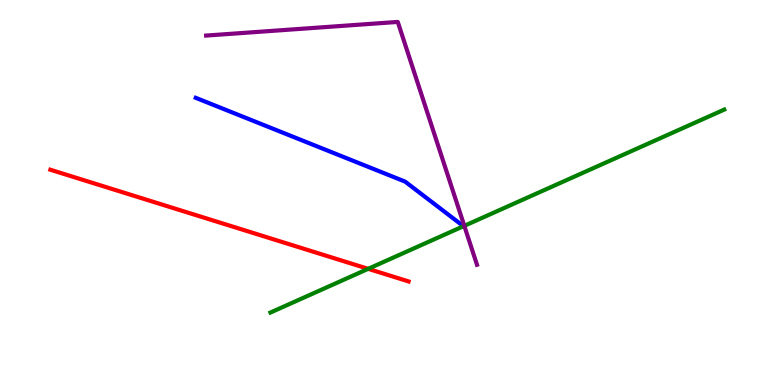[{'lines': ['blue', 'red'], 'intersections': []}, {'lines': ['green', 'red'], 'intersections': [{'x': 4.75, 'y': 3.02}]}, {'lines': ['purple', 'red'], 'intersections': []}, {'lines': ['blue', 'green'], 'intersections': []}, {'lines': ['blue', 'purple'], 'intersections': []}, {'lines': ['green', 'purple'], 'intersections': [{'x': 5.99, 'y': 4.13}]}]